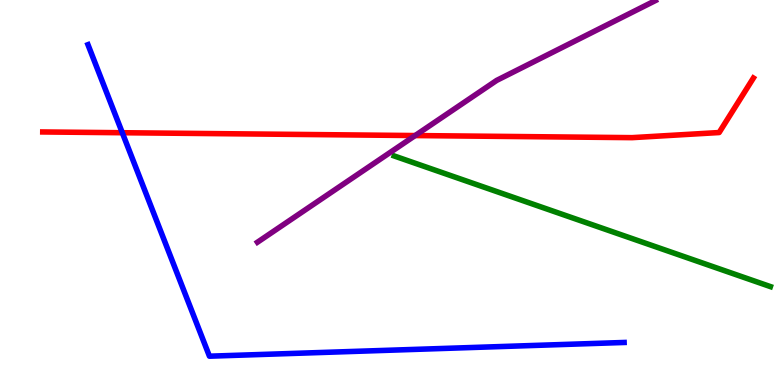[{'lines': ['blue', 'red'], 'intersections': [{'x': 1.58, 'y': 6.55}]}, {'lines': ['green', 'red'], 'intersections': []}, {'lines': ['purple', 'red'], 'intersections': [{'x': 5.36, 'y': 6.48}]}, {'lines': ['blue', 'green'], 'intersections': []}, {'lines': ['blue', 'purple'], 'intersections': []}, {'lines': ['green', 'purple'], 'intersections': []}]